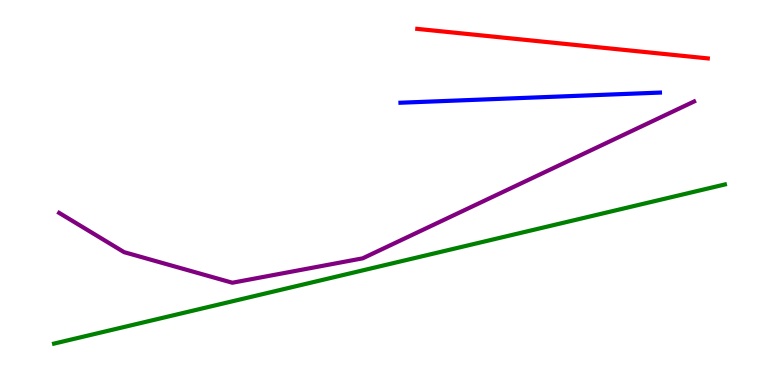[{'lines': ['blue', 'red'], 'intersections': []}, {'lines': ['green', 'red'], 'intersections': []}, {'lines': ['purple', 'red'], 'intersections': []}, {'lines': ['blue', 'green'], 'intersections': []}, {'lines': ['blue', 'purple'], 'intersections': []}, {'lines': ['green', 'purple'], 'intersections': []}]